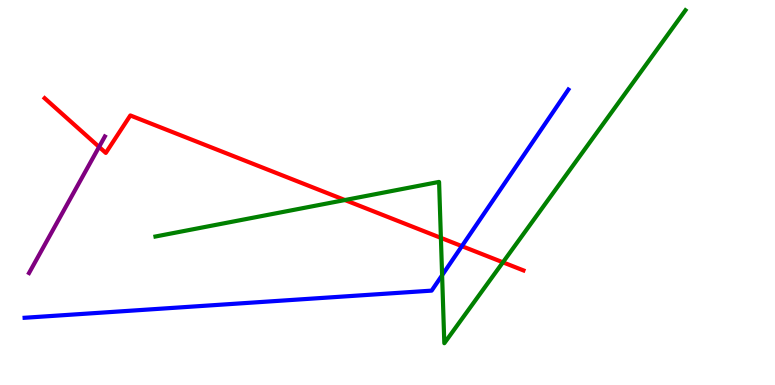[{'lines': ['blue', 'red'], 'intersections': [{'x': 5.96, 'y': 3.61}]}, {'lines': ['green', 'red'], 'intersections': [{'x': 4.45, 'y': 4.8}, {'x': 5.69, 'y': 3.82}, {'x': 6.49, 'y': 3.19}]}, {'lines': ['purple', 'red'], 'intersections': [{'x': 1.28, 'y': 6.18}]}, {'lines': ['blue', 'green'], 'intersections': [{'x': 5.7, 'y': 2.85}]}, {'lines': ['blue', 'purple'], 'intersections': []}, {'lines': ['green', 'purple'], 'intersections': []}]